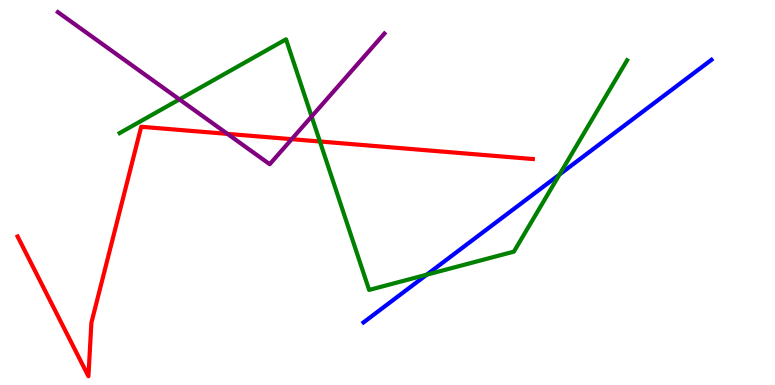[{'lines': ['blue', 'red'], 'intersections': []}, {'lines': ['green', 'red'], 'intersections': [{'x': 4.13, 'y': 6.32}]}, {'lines': ['purple', 'red'], 'intersections': [{'x': 2.93, 'y': 6.52}, {'x': 3.76, 'y': 6.39}]}, {'lines': ['blue', 'green'], 'intersections': [{'x': 5.51, 'y': 2.87}, {'x': 7.22, 'y': 5.47}]}, {'lines': ['blue', 'purple'], 'intersections': []}, {'lines': ['green', 'purple'], 'intersections': [{'x': 2.32, 'y': 7.42}, {'x': 4.02, 'y': 6.97}]}]